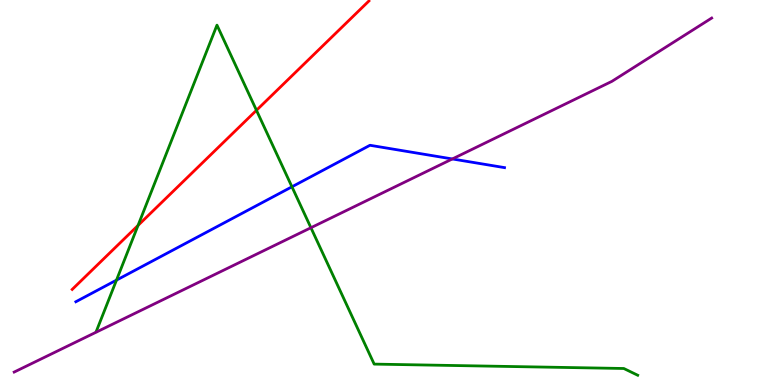[{'lines': ['blue', 'red'], 'intersections': []}, {'lines': ['green', 'red'], 'intersections': [{'x': 1.78, 'y': 4.14}, {'x': 3.31, 'y': 7.14}]}, {'lines': ['purple', 'red'], 'intersections': []}, {'lines': ['blue', 'green'], 'intersections': [{'x': 1.5, 'y': 2.72}, {'x': 3.77, 'y': 5.15}]}, {'lines': ['blue', 'purple'], 'intersections': [{'x': 5.84, 'y': 5.87}]}, {'lines': ['green', 'purple'], 'intersections': [{'x': 4.01, 'y': 4.08}]}]